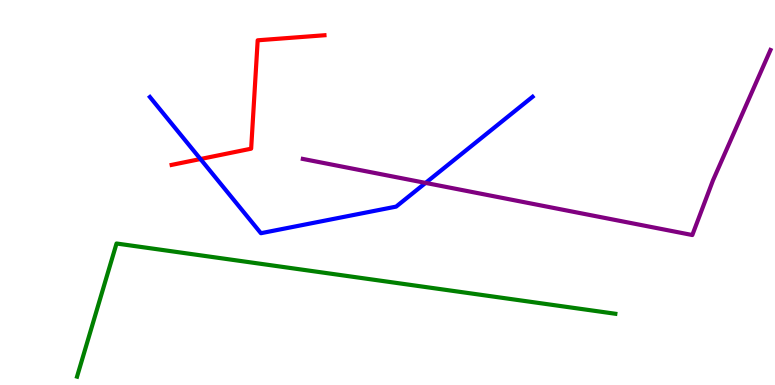[{'lines': ['blue', 'red'], 'intersections': [{'x': 2.59, 'y': 5.87}]}, {'lines': ['green', 'red'], 'intersections': []}, {'lines': ['purple', 'red'], 'intersections': []}, {'lines': ['blue', 'green'], 'intersections': []}, {'lines': ['blue', 'purple'], 'intersections': [{'x': 5.49, 'y': 5.25}]}, {'lines': ['green', 'purple'], 'intersections': []}]